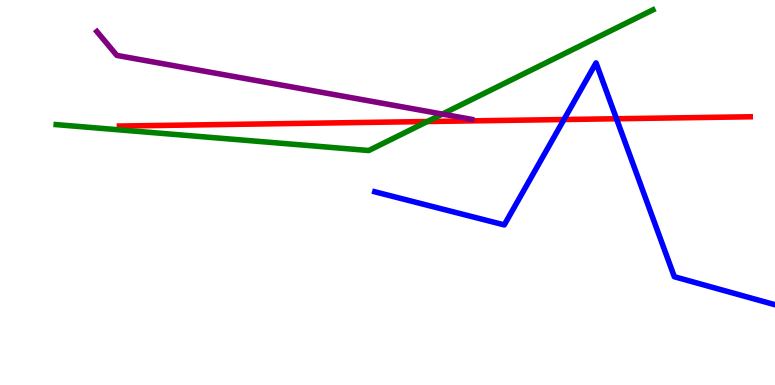[{'lines': ['blue', 'red'], 'intersections': [{'x': 7.28, 'y': 6.9}, {'x': 7.95, 'y': 6.92}]}, {'lines': ['green', 'red'], 'intersections': [{'x': 5.51, 'y': 6.84}]}, {'lines': ['purple', 'red'], 'intersections': []}, {'lines': ['blue', 'green'], 'intersections': []}, {'lines': ['blue', 'purple'], 'intersections': []}, {'lines': ['green', 'purple'], 'intersections': [{'x': 5.71, 'y': 7.04}]}]